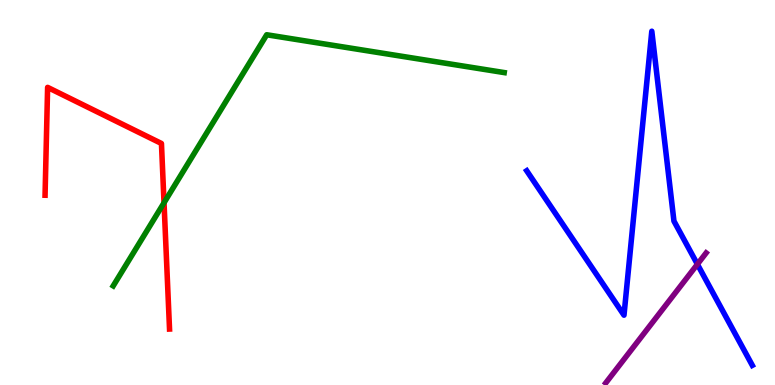[{'lines': ['blue', 'red'], 'intersections': []}, {'lines': ['green', 'red'], 'intersections': [{'x': 2.12, 'y': 4.73}]}, {'lines': ['purple', 'red'], 'intersections': []}, {'lines': ['blue', 'green'], 'intersections': []}, {'lines': ['blue', 'purple'], 'intersections': [{'x': 9.0, 'y': 3.14}]}, {'lines': ['green', 'purple'], 'intersections': []}]